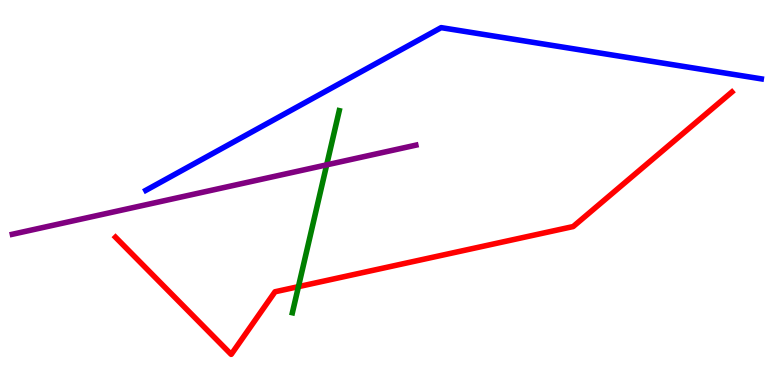[{'lines': ['blue', 'red'], 'intersections': []}, {'lines': ['green', 'red'], 'intersections': [{'x': 3.85, 'y': 2.55}]}, {'lines': ['purple', 'red'], 'intersections': []}, {'lines': ['blue', 'green'], 'intersections': []}, {'lines': ['blue', 'purple'], 'intersections': []}, {'lines': ['green', 'purple'], 'intersections': [{'x': 4.22, 'y': 5.72}]}]